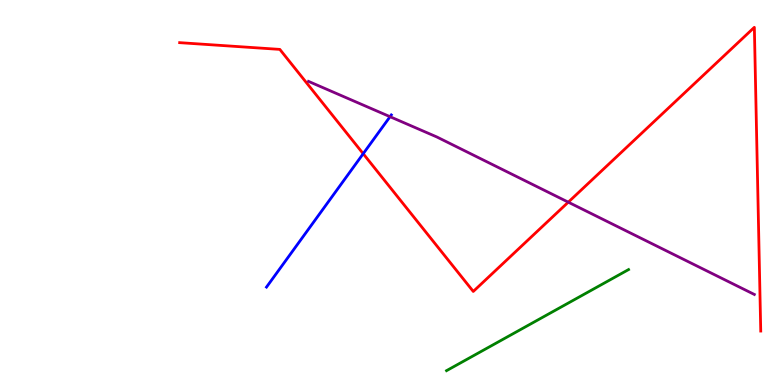[{'lines': ['blue', 'red'], 'intersections': [{'x': 4.69, 'y': 6.01}]}, {'lines': ['green', 'red'], 'intersections': []}, {'lines': ['purple', 'red'], 'intersections': [{'x': 7.33, 'y': 4.75}]}, {'lines': ['blue', 'green'], 'intersections': []}, {'lines': ['blue', 'purple'], 'intersections': [{'x': 5.03, 'y': 6.97}]}, {'lines': ['green', 'purple'], 'intersections': []}]